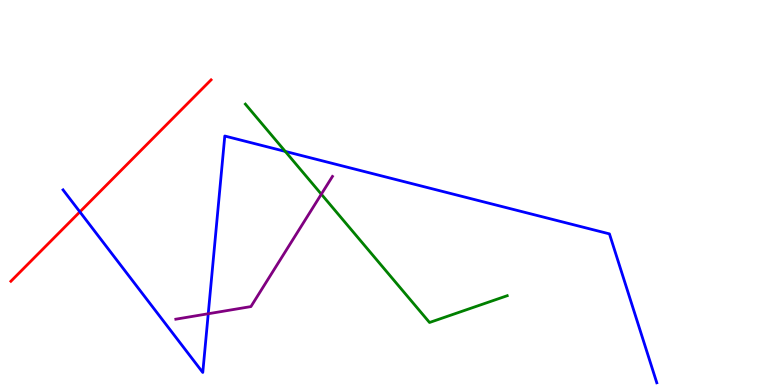[{'lines': ['blue', 'red'], 'intersections': [{'x': 1.03, 'y': 4.5}]}, {'lines': ['green', 'red'], 'intersections': []}, {'lines': ['purple', 'red'], 'intersections': []}, {'lines': ['blue', 'green'], 'intersections': [{'x': 3.68, 'y': 6.07}]}, {'lines': ['blue', 'purple'], 'intersections': [{'x': 2.69, 'y': 1.85}]}, {'lines': ['green', 'purple'], 'intersections': [{'x': 4.15, 'y': 4.96}]}]